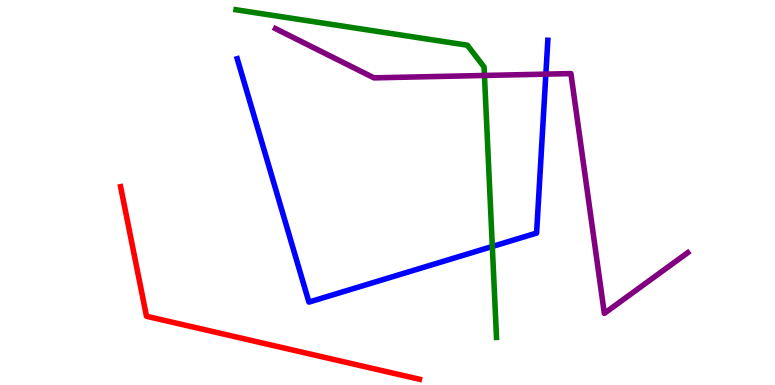[{'lines': ['blue', 'red'], 'intersections': []}, {'lines': ['green', 'red'], 'intersections': []}, {'lines': ['purple', 'red'], 'intersections': []}, {'lines': ['blue', 'green'], 'intersections': [{'x': 6.35, 'y': 3.6}]}, {'lines': ['blue', 'purple'], 'intersections': [{'x': 7.04, 'y': 8.07}]}, {'lines': ['green', 'purple'], 'intersections': [{'x': 6.25, 'y': 8.04}]}]